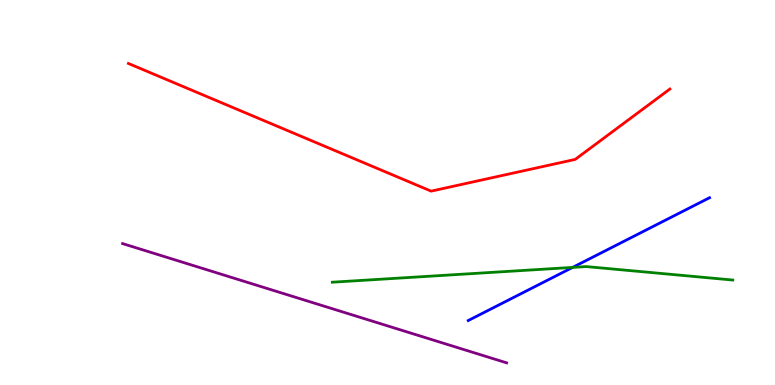[{'lines': ['blue', 'red'], 'intersections': []}, {'lines': ['green', 'red'], 'intersections': []}, {'lines': ['purple', 'red'], 'intersections': []}, {'lines': ['blue', 'green'], 'intersections': [{'x': 7.39, 'y': 3.05}]}, {'lines': ['blue', 'purple'], 'intersections': []}, {'lines': ['green', 'purple'], 'intersections': []}]